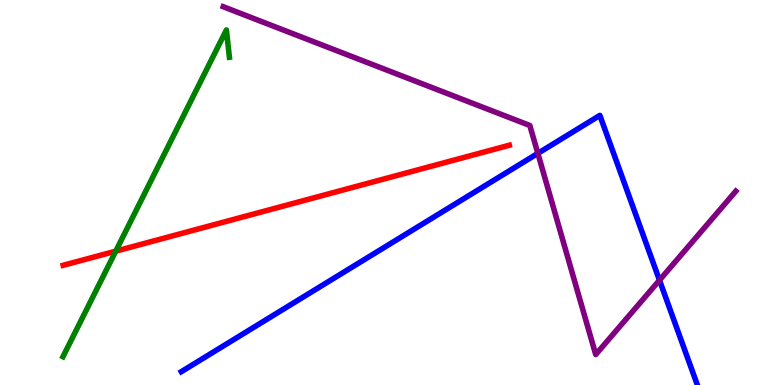[{'lines': ['blue', 'red'], 'intersections': []}, {'lines': ['green', 'red'], 'intersections': [{'x': 1.49, 'y': 3.48}]}, {'lines': ['purple', 'red'], 'intersections': []}, {'lines': ['blue', 'green'], 'intersections': []}, {'lines': ['blue', 'purple'], 'intersections': [{'x': 6.94, 'y': 6.02}, {'x': 8.51, 'y': 2.72}]}, {'lines': ['green', 'purple'], 'intersections': []}]